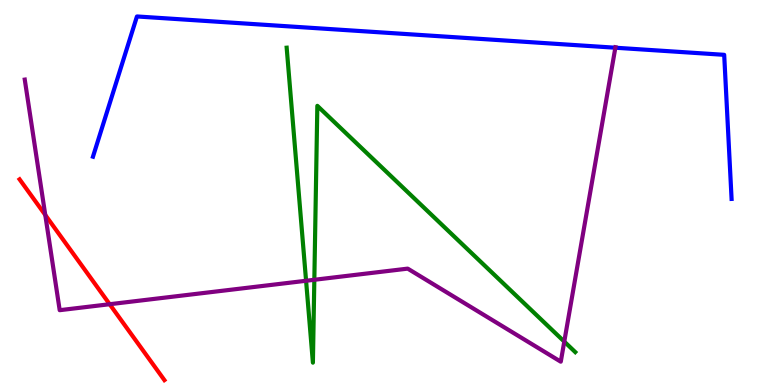[{'lines': ['blue', 'red'], 'intersections': []}, {'lines': ['green', 'red'], 'intersections': []}, {'lines': ['purple', 'red'], 'intersections': [{'x': 0.584, 'y': 4.42}, {'x': 1.41, 'y': 2.1}]}, {'lines': ['blue', 'green'], 'intersections': []}, {'lines': ['blue', 'purple'], 'intersections': [{'x': 7.94, 'y': 8.76}]}, {'lines': ['green', 'purple'], 'intersections': [{'x': 3.95, 'y': 2.71}, {'x': 4.06, 'y': 2.73}, {'x': 7.28, 'y': 1.13}]}]